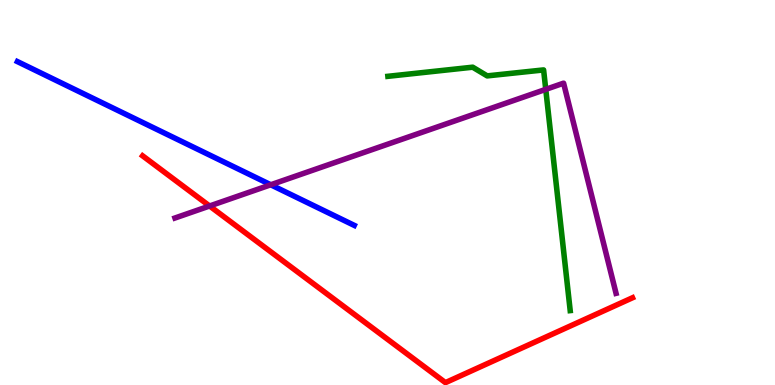[{'lines': ['blue', 'red'], 'intersections': []}, {'lines': ['green', 'red'], 'intersections': []}, {'lines': ['purple', 'red'], 'intersections': [{'x': 2.7, 'y': 4.65}]}, {'lines': ['blue', 'green'], 'intersections': []}, {'lines': ['blue', 'purple'], 'intersections': [{'x': 3.49, 'y': 5.2}]}, {'lines': ['green', 'purple'], 'intersections': [{'x': 7.04, 'y': 7.68}]}]